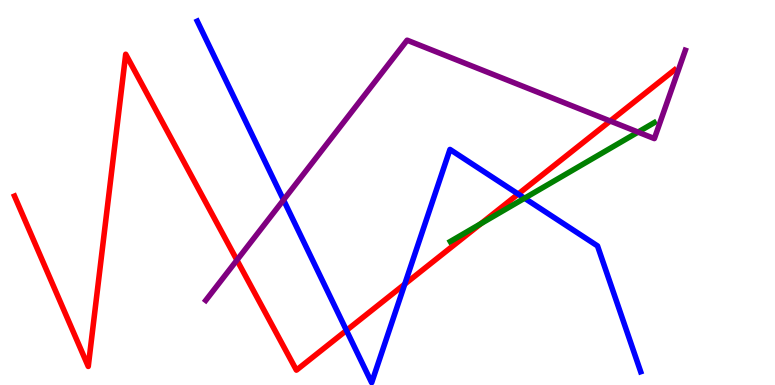[{'lines': ['blue', 'red'], 'intersections': [{'x': 4.47, 'y': 1.42}, {'x': 5.22, 'y': 2.62}, {'x': 6.69, 'y': 4.96}]}, {'lines': ['green', 'red'], 'intersections': [{'x': 6.21, 'y': 4.19}]}, {'lines': ['purple', 'red'], 'intersections': [{'x': 3.06, 'y': 3.24}, {'x': 7.87, 'y': 6.86}]}, {'lines': ['blue', 'green'], 'intersections': [{'x': 6.77, 'y': 4.85}]}, {'lines': ['blue', 'purple'], 'intersections': [{'x': 3.66, 'y': 4.81}]}, {'lines': ['green', 'purple'], 'intersections': [{'x': 8.23, 'y': 6.57}]}]